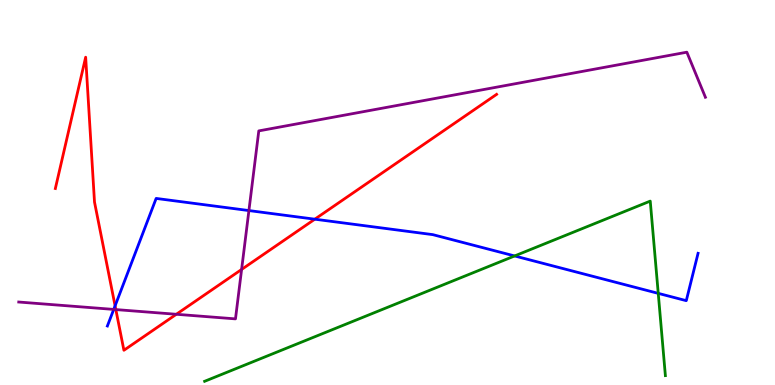[{'lines': ['blue', 'red'], 'intersections': [{'x': 1.49, 'y': 2.06}, {'x': 4.06, 'y': 4.31}]}, {'lines': ['green', 'red'], 'intersections': []}, {'lines': ['purple', 'red'], 'intersections': [{'x': 1.49, 'y': 1.96}, {'x': 2.28, 'y': 1.84}, {'x': 3.12, 'y': 3.0}]}, {'lines': ['blue', 'green'], 'intersections': [{'x': 6.64, 'y': 3.35}, {'x': 8.49, 'y': 2.38}]}, {'lines': ['blue', 'purple'], 'intersections': [{'x': 1.47, 'y': 1.96}, {'x': 3.21, 'y': 4.53}]}, {'lines': ['green', 'purple'], 'intersections': []}]